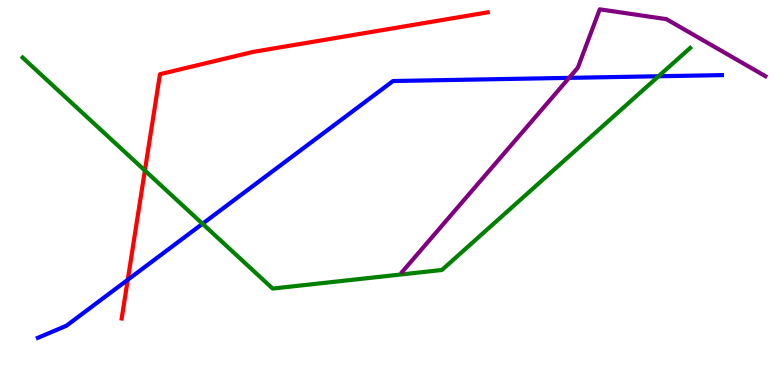[{'lines': ['blue', 'red'], 'intersections': [{'x': 1.65, 'y': 2.73}]}, {'lines': ['green', 'red'], 'intersections': [{'x': 1.87, 'y': 5.57}]}, {'lines': ['purple', 'red'], 'intersections': []}, {'lines': ['blue', 'green'], 'intersections': [{'x': 2.61, 'y': 4.19}, {'x': 8.5, 'y': 8.02}]}, {'lines': ['blue', 'purple'], 'intersections': [{'x': 7.34, 'y': 7.98}]}, {'lines': ['green', 'purple'], 'intersections': []}]